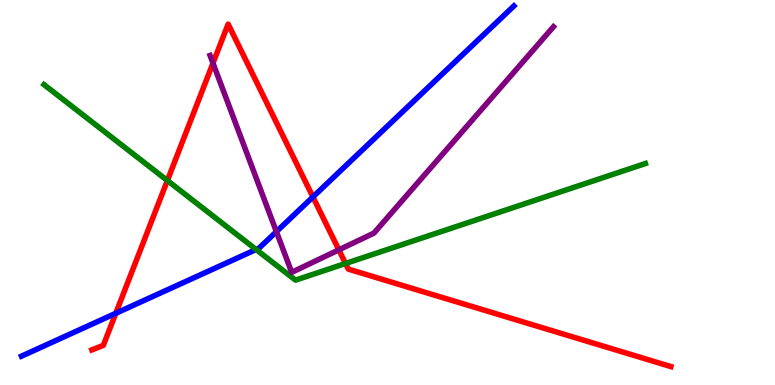[{'lines': ['blue', 'red'], 'intersections': [{'x': 1.49, 'y': 1.86}, {'x': 4.04, 'y': 4.88}]}, {'lines': ['green', 'red'], 'intersections': [{'x': 2.16, 'y': 5.31}, {'x': 4.46, 'y': 3.16}]}, {'lines': ['purple', 'red'], 'intersections': [{'x': 2.75, 'y': 8.36}, {'x': 4.37, 'y': 3.51}]}, {'lines': ['blue', 'green'], 'intersections': [{'x': 3.3, 'y': 3.52}]}, {'lines': ['blue', 'purple'], 'intersections': [{'x': 3.57, 'y': 3.98}]}, {'lines': ['green', 'purple'], 'intersections': []}]